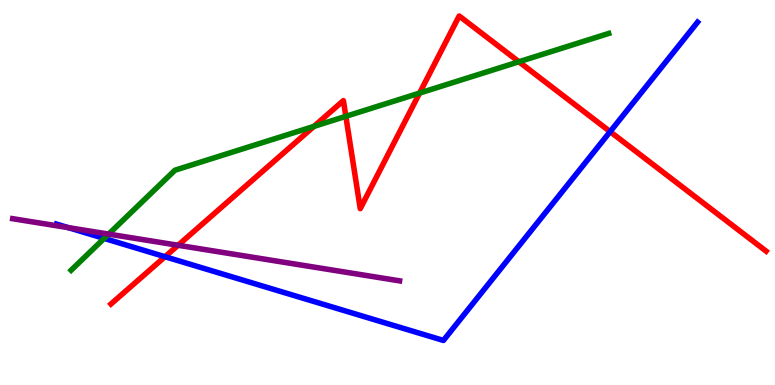[{'lines': ['blue', 'red'], 'intersections': [{'x': 2.13, 'y': 3.33}, {'x': 7.87, 'y': 6.58}]}, {'lines': ['green', 'red'], 'intersections': [{'x': 4.05, 'y': 6.72}, {'x': 4.46, 'y': 6.98}, {'x': 5.41, 'y': 7.58}, {'x': 6.7, 'y': 8.4}]}, {'lines': ['purple', 'red'], 'intersections': [{'x': 2.3, 'y': 3.63}]}, {'lines': ['blue', 'green'], 'intersections': [{'x': 1.34, 'y': 3.81}]}, {'lines': ['blue', 'purple'], 'intersections': [{'x': 0.881, 'y': 4.09}]}, {'lines': ['green', 'purple'], 'intersections': [{'x': 1.4, 'y': 3.92}]}]